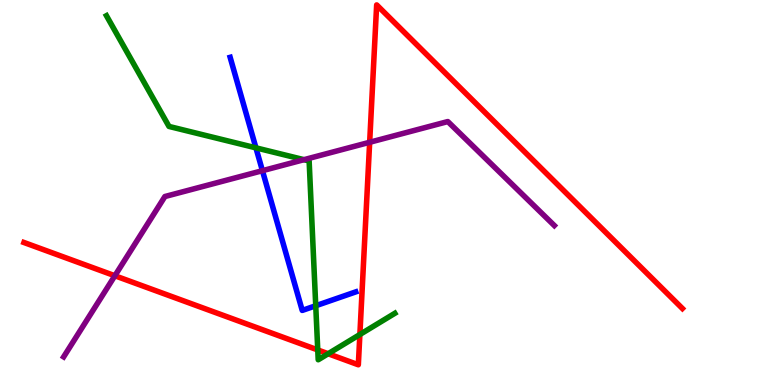[{'lines': ['blue', 'red'], 'intersections': []}, {'lines': ['green', 'red'], 'intersections': [{'x': 4.1, 'y': 0.911}, {'x': 4.23, 'y': 0.812}, {'x': 4.64, 'y': 1.31}]}, {'lines': ['purple', 'red'], 'intersections': [{'x': 1.48, 'y': 2.84}, {'x': 4.77, 'y': 6.3}]}, {'lines': ['blue', 'green'], 'intersections': [{'x': 3.3, 'y': 6.16}, {'x': 4.07, 'y': 2.06}]}, {'lines': ['blue', 'purple'], 'intersections': [{'x': 3.39, 'y': 5.57}]}, {'lines': ['green', 'purple'], 'intersections': [{'x': 3.92, 'y': 5.85}]}]